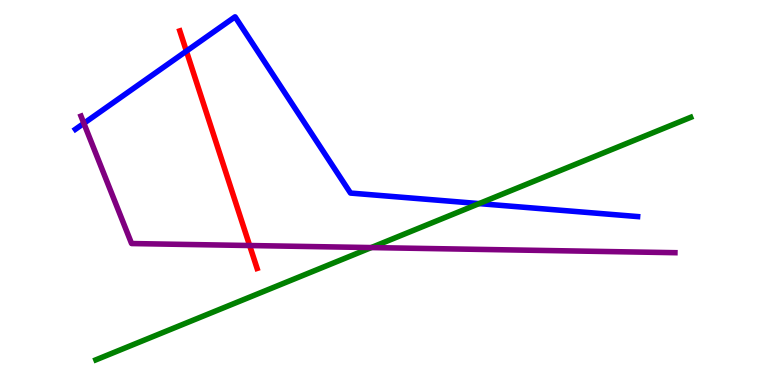[{'lines': ['blue', 'red'], 'intersections': [{'x': 2.41, 'y': 8.67}]}, {'lines': ['green', 'red'], 'intersections': []}, {'lines': ['purple', 'red'], 'intersections': [{'x': 3.22, 'y': 3.62}]}, {'lines': ['blue', 'green'], 'intersections': [{'x': 6.18, 'y': 4.71}]}, {'lines': ['blue', 'purple'], 'intersections': [{'x': 1.08, 'y': 6.8}]}, {'lines': ['green', 'purple'], 'intersections': [{'x': 4.79, 'y': 3.57}]}]